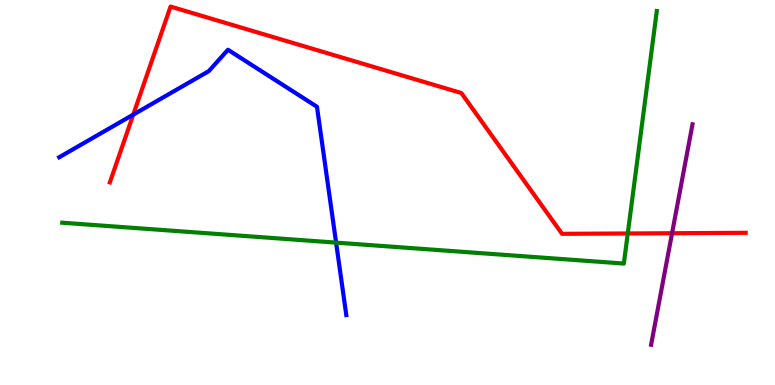[{'lines': ['blue', 'red'], 'intersections': [{'x': 1.72, 'y': 7.02}]}, {'lines': ['green', 'red'], 'intersections': [{'x': 8.1, 'y': 3.94}]}, {'lines': ['purple', 'red'], 'intersections': [{'x': 8.67, 'y': 3.94}]}, {'lines': ['blue', 'green'], 'intersections': [{'x': 4.34, 'y': 3.7}]}, {'lines': ['blue', 'purple'], 'intersections': []}, {'lines': ['green', 'purple'], 'intersections': []}]